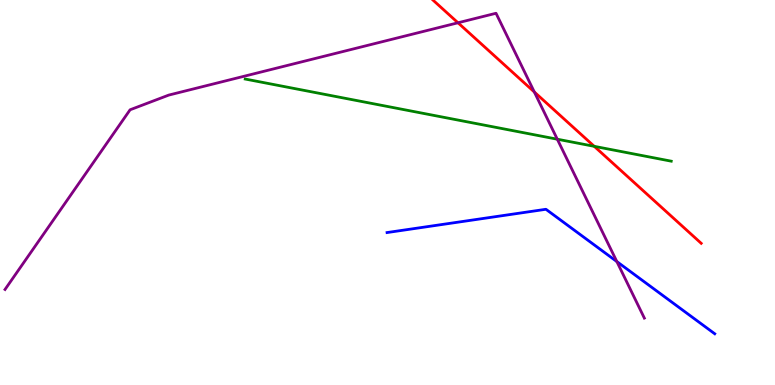[{'lines': ['blue', 'red'], 'intersections': []}, {'lines': ['green', 'red'], 'intersections': [{'x': 7.67, 'y': 6.2}]}, {'lines': ['purple', 'red'], 'intersections': [{'x': 5.91, 'y': 9.41}, {'x': 6.89, 'y': 7.61}]}, {'lines': ['blue', 'green'], 'intersections': []}, {'lines': ['blue', 'purple'], 'intersections': [{'x': 7.96, 'y': 3.21}]}, {'lines': ['green', 'purple'], 'intersections': [{'x': 7.19, 'y': 6.38}]}]